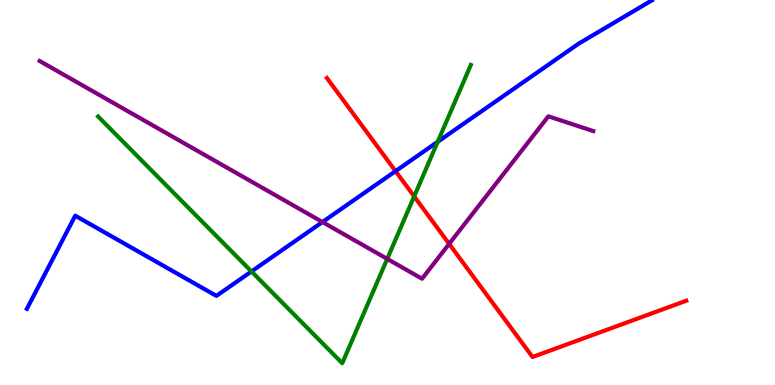[{'lines': ['blue', 'red'], 'intersections': [{'x': 5.1, 'y': 5.55}]}, {'lines': ['green', 'red'], 'intersections': [{'x': 5.34, 'y': 4.9}]}, {'lines': ['purple', 'red'], 'intersections': [{'x': 5.8, 'y': 3.67}]}, {'lines': ['blue', 'green'], 'intersections': [{'x': 3.24, 'y': 2.95}, {'x': 5.65, 'y': 6.32}]}, {'lines': ['blue', 'purple'], 'intersections': [{'x': 4.16, 'y': 4.23}]}, {'lines': ['green', 'purple'], 'intersections': [{'x': 5.0, 'y': 3.28}]}]